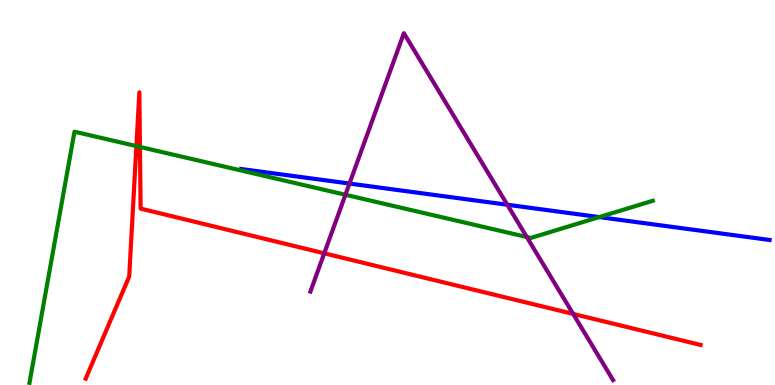[{'lines': ['blue', 'red'], 'intersections': []}, {'lines': ['green', 'red'], 'intersections': [{'x': 1.76, 'y': 6.21}, {'x': 1.81, 'y': 6.18}]}, {'lines': ['purple', 'red'], 'intersections': [{'x': 4.18, 'y': 3.42}, {'x': 7.4, 'y': 1.85}]}, {'lines': ['blue', 'green'], 'intersections': [{'x': 7.73, 'y': 4.36}]}, {'lines': ['blue', 'purple'], 'intersections': [{'x': 4.51, 'y': 5.23}, {'x': 6.55, 'y': 4.68}]}, {'lines': ['green', 'purple'], 'intersections': [{'x': 4.46, 'y': 4.94}, {'x': 6.8, 'y': 3.84}]}]